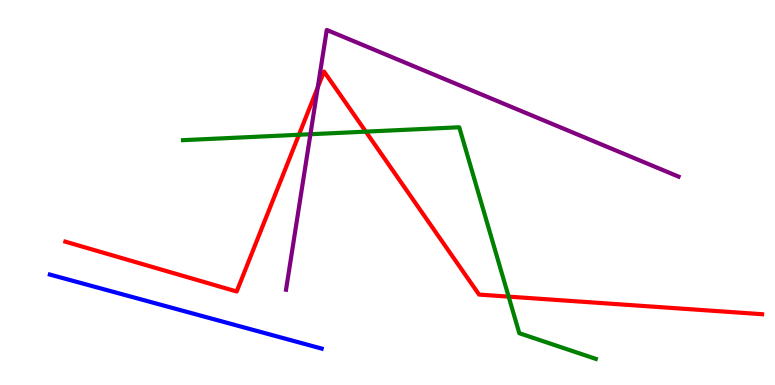[{'lines': ['blue', 'red'], 'intersections': []}, {'lines': ['green', 'red'], 'intersections': [{'x': 3.86, 'y': 6.5}, {'x': 4.72, 'y': 6.58}, {'x': 6.56, 'y': 2.3}]}, {'lines': ['purple', 'red'], 'intersections': [{'x': 4.1, 'y': 7.73}]}, {'lines': ['blue', 'green'], 'intersections': []}, {'lines': ['blue', 'purple'], 'intersections': []}, {'lines': ['green', 'purple'], 'intersections': [{'x': 4.01, 'y': 6.51}]}]